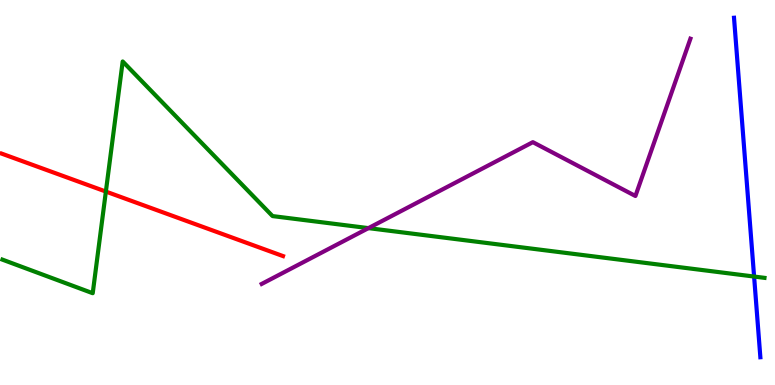[{'lines': ['blue', 'red'], 'intersections': []}, {'lines': ['green', 'red'], 'intersections': [{'x': 1.37, 'y': 5.02}]}, {'lines': ['purple', 'red'], 'intersections': []}, {'lines': ['blue', 'green'], 'intersections': [{'x': 9.73, 'y': 2.82}]}, {'lines': ['blue', 'purple'], 'intersections': []}, {'lines': ['green', 'purple'], 'intersections': [{'x': 4.75, 'y': 4.07}]}]